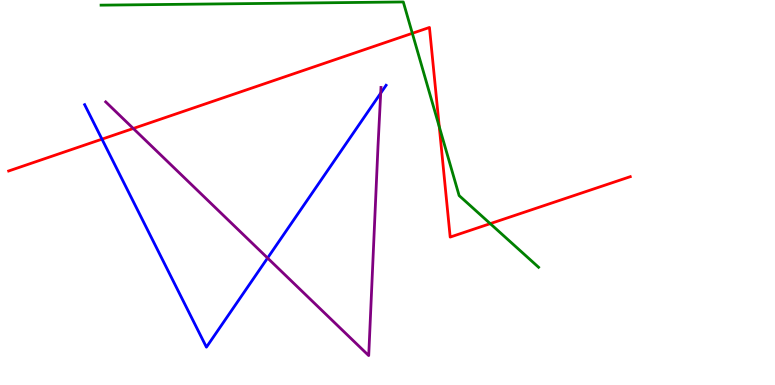[{'lines': ['blue', 'red'], 'intersections': [{'x': 1.32, 'y': 6.39}]}, {'lines': ['green', 'red'], 'intersections': [{'x': 5.32, 'y': 9.13}, {'x': 5.67, 'y': 6.71}, {'x': 6.33, 'y': 4.19}]}, {'lines': ['purple', 'red'], 'intersections': [{'x': 1.72, 'y': 6.66}]}, {'lines': ['blue', 'green'], 'intersections': []}, {'lines': ['blue', 'purple'], 'intersections': [{'x': 3.45, 'y': 3.3}, {'x': 4.91, 'y': 7.58}]}, {'lines': ['green', 'purple'], 'intersections': []}]